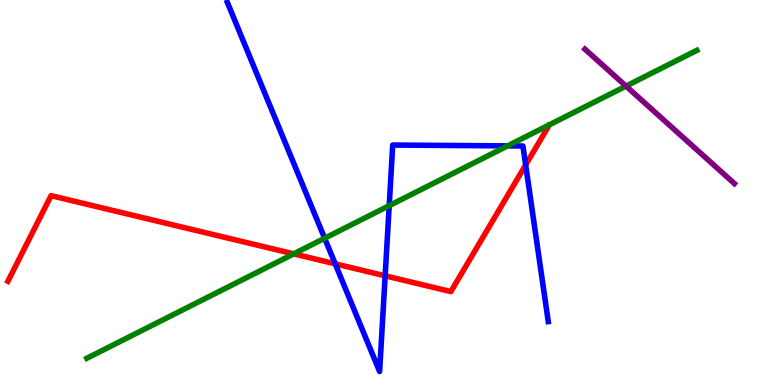[{'lines': ['blue', 'red'], 'intersections': [{'x': 4.33, 'y': 3.15}, {'x': 4.97, 'y': 2.84}, {'x': 6.78, 'y': 5.72}]}, {'lines': ['green', 'red'], 'intersections': [{'x': 3.79, 'y': 3.41}]}, {'lines': ['purple', 'red'], 'intersections': []}, {'lines': ['blue', 'green'], 'intersections': [{'x': 4.19, 'y': 3.81}, {'x': 5.02, 'y': 4.66}, {'x': 6.55, 'y': 6.21}]}, {'lines': ['blue', 'purple'], 'intersections': []}, {'lines': ['green', 'purple'], 'intersections': [{'x': 8.08, 'y': 7.76}]}]